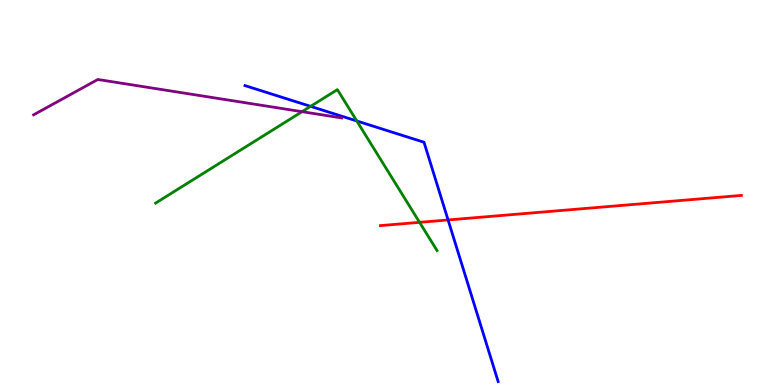[{'lines': ['blue', 'red'], 'intersections': [{'x': 5.78, 'y': 4.29}]}, {'lines': ['green', 'red'], 'intersections': [{'x': 5.41, 'y': 4.23}]}, {'lines': ['purple', 'red'], 'intersections': []}, {'lines': ['blue', 'green'], 'intersections': [{'x': 4.01, 'y': 7.24}, {'x': 4.6, 'y': 6.86}]}, {'lines': ['blue', 'purple'], 'intersections': []}, {'lines': ['green', 'purple'], 'intersections': [{'x': 3.9, 'y': 7.1}]}]